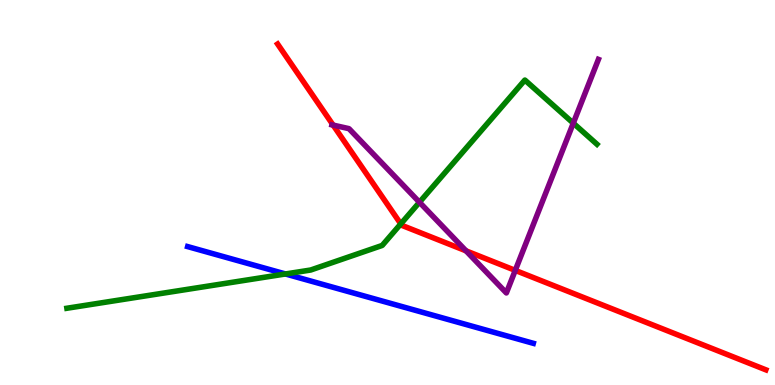[{'lines': ['blue', 'red'], 'intersections': []}, {'lines': ['green', 'red'], 'intersections': [{'x': 5.17, 'y': 4.18}]}, {'lines': ['purple', 'red'], 'intersections': [{'x': 4.3, 'y': 6.75}, {'x': 6.01, 'y': 3.48}, {'x': 6.65, 'y': 2.98}]}, {'lines': ['blue', 'green'], 'intersections': [{'x': 3.68, 'y': 2.88}]}, {'lines': ['blue', 'purple'], 'intersections': []}, {'lines': ['green', 'purple'], 'intersections': [{'x': 5.41, 'y': 4.75}, {'x': 7.4, 'y': 6.8}]}]